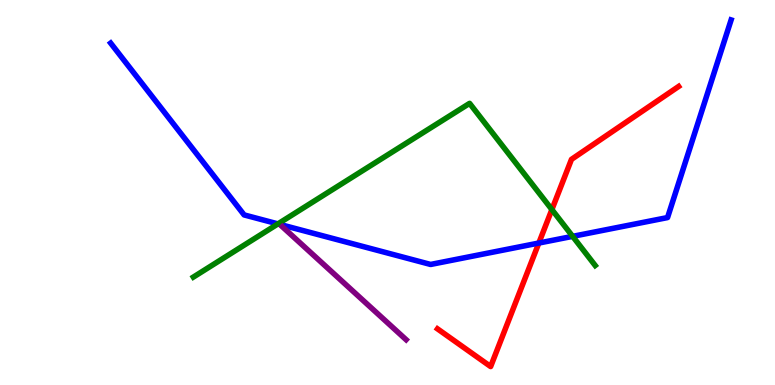[{'lines': ['blue', 'red'], 'intersections': [{'x': 6.95, 'y': 3.69}]}, {'lines': ['green', 'red'], 'intersections': [{'x': 7.12, 'y': 4.56}]}, {'lines': ['purple', 'red'], 'intersections': []}, {'lines': ['blue', 'green'], 'intersections': [{'x': 3.59, 'y': 4.18}, {'x': 7.39, 'y': 3.86}]}, {'lines': ['blue', 'purple'], 'intersections': []}, {'lines': ['green', 'purple'], 'intersections': []}]